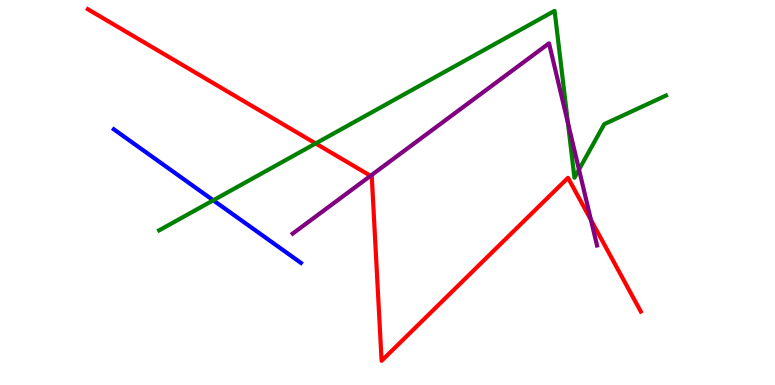[{'lines': ['blue', 'red'], 'intersections': []}, {'lines': ['green', 'red'], 'intersections': [{'x': 4.07, 'y': 6.27}]}, {'lines': ['purple', 'red'], 'intersections': [{'x': 4.78, 'y': 5.43}, {'x': 7.63, 'y': 4.29}]}, {'lines': ['blue', 'green'], 'intersections': [{'x': 2.75, 'y': 4.8}]}, {'lines': ['blue', 'purple'], 'intersections': []}, {'lines': ['green', 'purple'], 'intersections': [{'x': 7.33, 'y': 6.81}, {'x': 7.47, 'y': 5.6}]}]